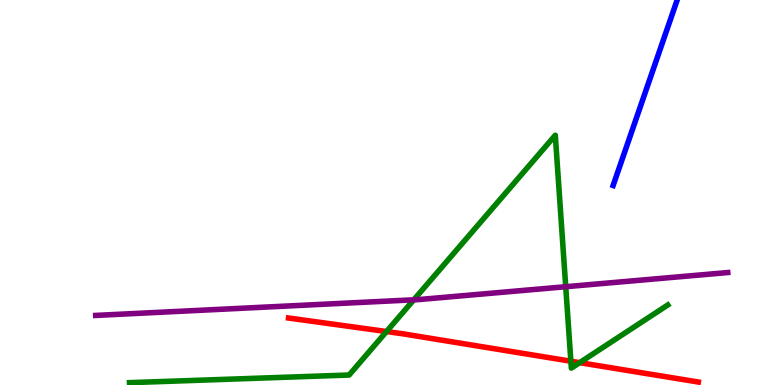[{'lines': ['blue', 'red'], 'intersections': []}, {'lines': ['green', 'red'], 'intersections': [{'x': 4.99, 'y': 1.39}, {'x': 7.37, 'y': 0.618}, {'x': 7.48, 'y': 0.58}]}, {'lines': ['purple', 'red'], 'intersections': []}, {'lines': ['blue', 'green'], 'intersections': []}, {'lines': ['blue', 'purple'], 'intersections': []}, {'lines': ['green', 'purple'], 'intersections': [{'x': 5.34, 'y': 2.21}, {'x': 7.3, 'y': 2.55}]}]